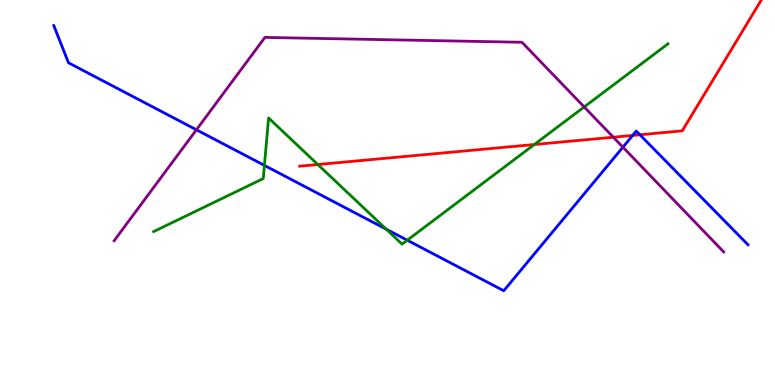[{'lines': ['blue', 'red'], 'intersections': [{'x': 8.16, 'y': 6.48}, {'x': 8.26, 'y': 6.5}]}, {'lines': ['green', 'red'], 'intersections': [{'x': 4.1, 'y': 5.73}, {'x': 6.89, 'y': 6.25}]}, {'lines': ['purple', 'red'], 'intersections': [{'x': 7.91, 'y': 6.44}]}, {'lines': ['blue', 'green'], 'intersections': [{'x': 3.41, 'y': 5.7}, {'x': 4.98, 'y': 4.05}, {'x': 5.26, 'y': 3.76}]}, {'lines': ['blue', 'purple'], 'intersections': [{'x': 2.53, 'y': 6.63}, {'x': 8.04, 'y': 6.18}]}, {'lines': ['green', 'purple'], 'intersections': [{'x': 7.54, 'y': 7.22}]}]